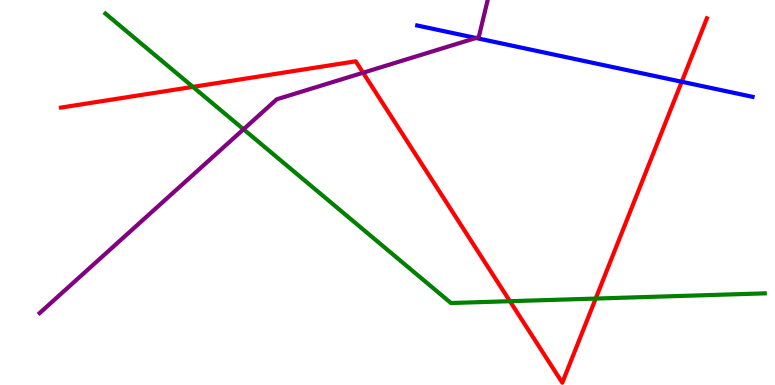[{'lines': ['blue', 'red'], 'intersections': [{'x': 8.8, 'y': 7.88}]}, {'lines': ['green', 'red'], 'intersections': [{'x': 2.49, 'y': 7.74}, {'x': 6.58, 'y': 2.18}, {'x': 7.69, 'y': 2.24}]}, {'lines': ['purple', 'red'], 'intersections': [{'x': 4.68, 'y': 8.11}]}, {'lines': ['blue', 'green'], 'intersections': []}, {'lines': ['blue', 'purple'], 'intersections': [{'x': 6.14, 'y': 9.01}]}, {'lines': ['green', 'purple'], 'intersections': [{'x': 3.14, 'y': 6.64}]}]